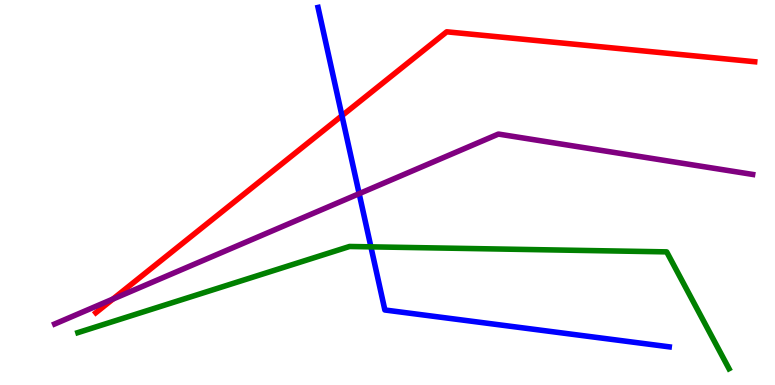[{'lines': ['blue', 'red'], 'intersections': [{'x': 4.41, 'y': 6.99}]}, {'lines': ['green', 'red'], 'intersections': []}, {'lines': ['purple', 'red'], 'intersections': [{'x': 1.46, 'y': 2.23}]}, {'lines': ['blue', 'green'], 'intersections': [{'x': 4.79, 'y': 3.59}]}, {'lines': ['blue', 'purple'], 'intersections': [{'x': 4.63, 'y': 4.97}]}, {'lines': ['green', 'purple'], 'intersections': []}]